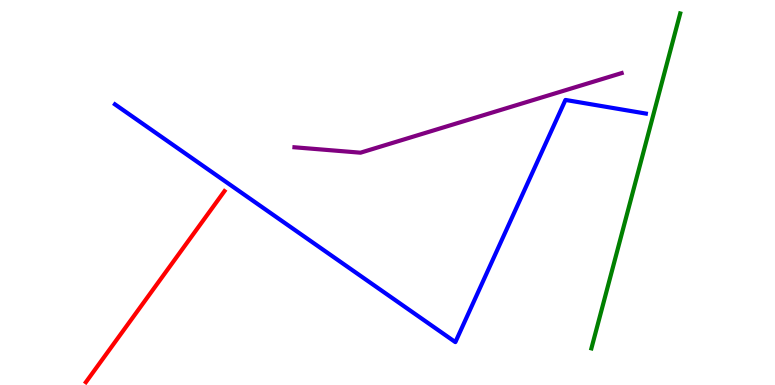[{'lines': ['blue', 'red'], 'intersections': []}, {'lines': ['green', 'red'], 'intersections': []}, {'lines': ['purple', 'red'], 'intersections': []}, {'lines': ['blue', 'green'], 'intersections': []}, {'lines': ['blue', 'purple'], 'intersections': []}, {'lines': ['green', 'purple'], 'intersections': []}]